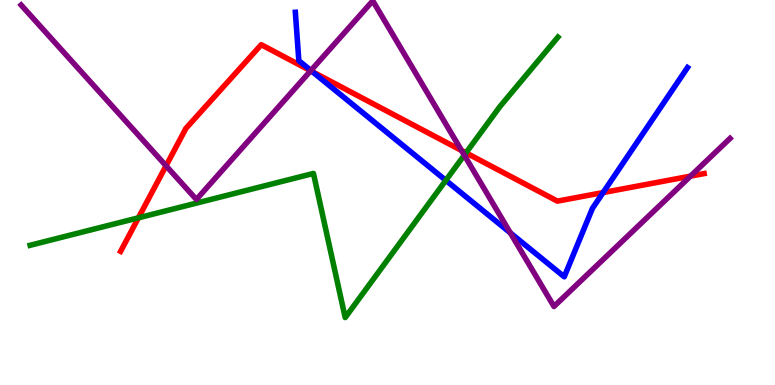[{'lines': ['blue', 'red'], 'intersections': [{'x': 4.03, 'y': 8.14}, {'x': 7.78, 'y': 5.0}]}, {'lines': ['green', 'red'], 'intersections': [{'x': 1.79, 'y': 4.34}, {'x': 6.01, 'y': 6.03}]}, {'lines': ['purple', 'red'], 'intersections': [{'x': 2.14, 'y': 5.69}, {'x': 4.01, 'y': 8.16}, {'x': 5.95, 'y': 6.09}, {'x': 8.91, 'y': 5.42}]}, {'lines': ['blue', 'green'], 'intersections': [{'x': 5.75, 'y': 5.32}]}, {'lines': ['blue', 'purple'], 'intersections': [{'x': 4.01, 'y': 8.17}, {'x': 6.59, 'y': 3.95}]}, {'lines': ['green', 'purple'], 'intersections': [{'x': 5.99, 'y': 5.97}]}]